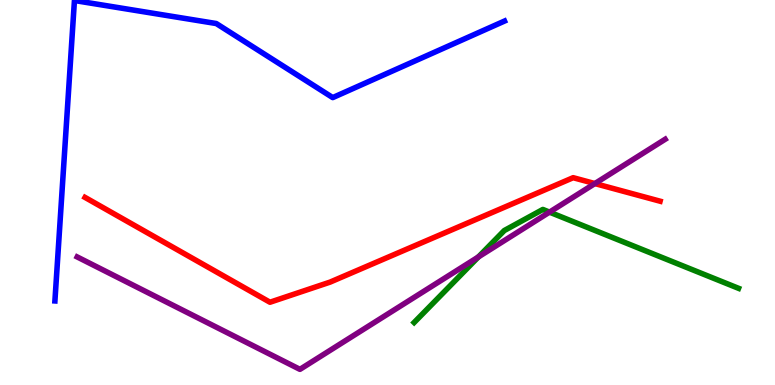[{'lines': ['blue', 'red'], 'intersections': []}, {'lines': ['green', 'red'], 'intersections': []}, {'lines': ['purple', 'red'], 'intersections': [{'x': 7.68, 'y': 5.23}]}, {'lines': ['blue', 'green'], 'intersections': []}, {'lines': ['blue', 'purple'], 'intersections': []}, {'lines': ['green', 'purple'], 'intersections': [{'x': 6.17, 'y': 3.33}, {'x': 7.09, 'y': 4.49}]}]